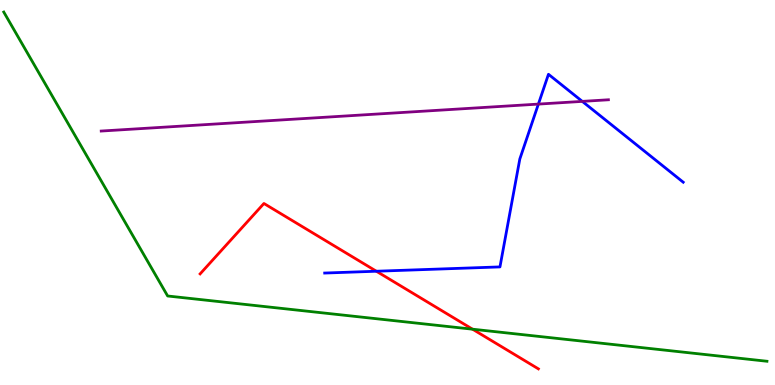[{'lines': ['blue', 'red'], 'intersections': [{'x': 4.86, 'y': 2.95}]}, {'lines': ['green', 'red'], 'intersections': [{'x': 6.1, 'y': 1.45}]}, {'lines': ['purple', 'red'], 'intersections': []}, {'lines': ['blue', 'green'], 'intersections': []}, {'lines': ['blue', 'purple'], 'intersections': [{'x': 6.95, 'y': 7.3}, {'x': 7.51, 'y': 7.37}]}, {'lines': ['green', 'purple'], 'intersections': []}]